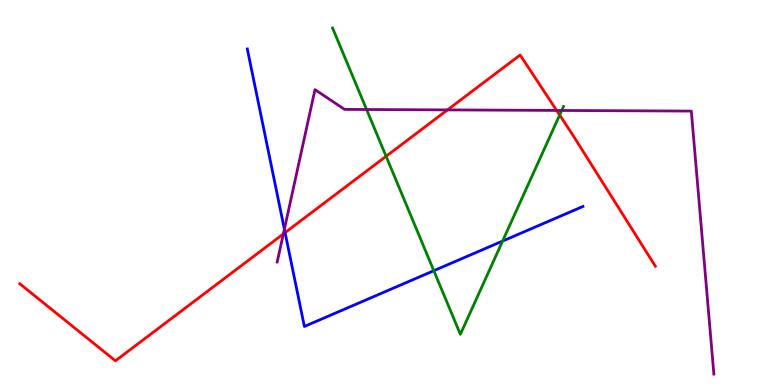[{'lines': ['blue', 'red'], 'intersections': [{'x': 3.68, 'y': 3.96}]}, {'lines': ['green', 'red'], 'intersections': [{'x': 4.98, 'y': 5.94}, {'x': 7.22, 'y': 7.01}]}, {'lines': ['purple', 'red'], 'intersections': [{'x': 3.66, 'y': 3.92}, {'x': 5.77, 'y': 7.15}, {'x': 7.18, 'y': 7.13}]}, {'lines': ['blue', 'green'], 'intersections': [{'x': 5.6, 'y': 2.97}, {'x': 6.49, 'y': 3.74}]}, {'lines': ['blue', 'purple'], 'intersections': [{'x': 3.67, 'y': 4.05}]}, {'lines': ['green', 'purple'], 'intersections': [{'x': 4.73, 'y': 7.16}, {'x': 7.25, 'y': 7.13}]}]